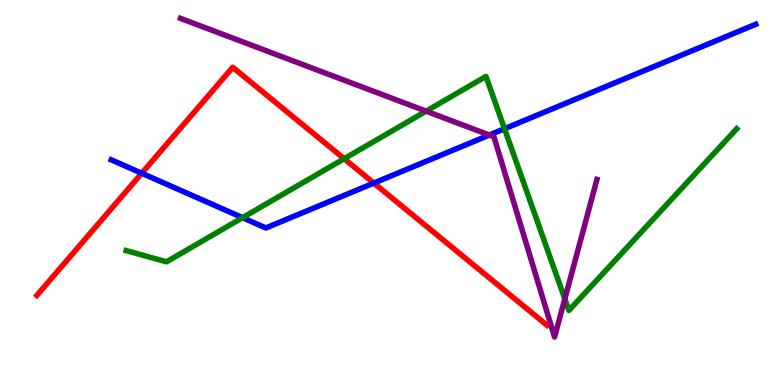[{'lines': ['blue', 'red'], 'intersections': [{'x': 1.83, 'y': 5.5}, {'x': 4.82, 'y': 5.24}]}, {'lines': ['green', 'red'], 'intersections': [{'x': 4.44, 'y': 5.88}]}, {'lines': ['purple', 'red'], 'intersections': []}, {'lines': ['blue', 'green'], 'intersections': [{'x': 3.13, 'y': 4.35}, {'x': 6.51, 'y': 6.66}]}, {'lines': ['blue', 'purple'], 'intersections': [{'x': 6.31, 'y': 6.49}]}, {'lines': ['green', 'purple'], 'intersections': [{'x': 5.5, 'y': 7.11}, {'x': 7.29, 'y': 2.24}]}]